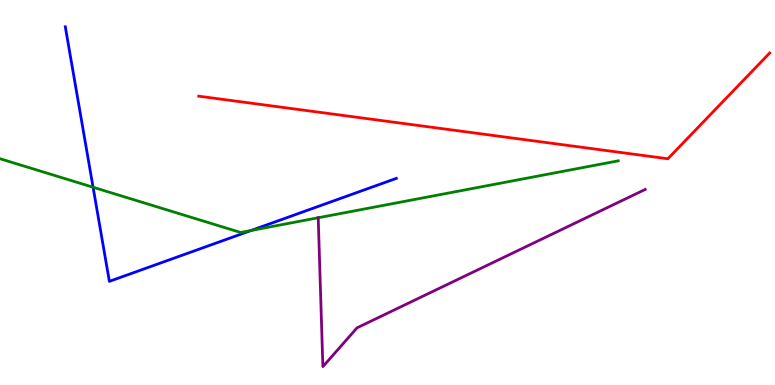[{'lines': ['blue', 'red'], 'intersections': []}, {'lines': ['green', 'red'], 'intersections': []}, {'lines': ['purple', 'red'], 'intersections': []}, {'lines': ['blue', 'green'], 'intersections': [{'x': 1.2, 'y': 5.14}, {'x': 3.24, 'y': 4.01}]}, {'lines': ['blue', 'purple'], 'intersections': []}, {'lines': ['green', 'purple'], 'intersections': [{'x': 4.11, 'y': 4.34}]}]